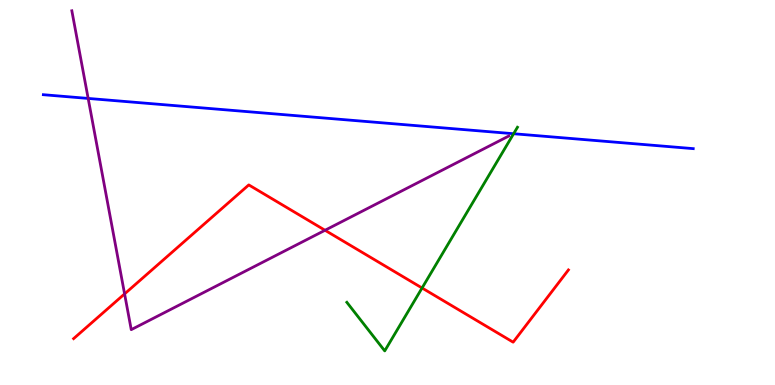[{'lines': ['blue', 'red'], 'intersections': []}, {'lines': ['green', 'red'], 'intersections': [{'x': 5.45, 'y': 2.52}]}, {'lines': ['purple', 'red'], 'intersections': [{'x': 1.61, 'y': 2.37}, {'x': 4.19, 'y': 4.02}]}, {'lines': ['blue', 'green'], 'intersections': [{'x': 6.63, 'y': 6.53}]}, {'lines': ['blue', 'purple'], 'intersections': [{'x': 1.14, 'y': 7.44}]}, {'lines': ['green', 'purple'], 'intersections': []}]